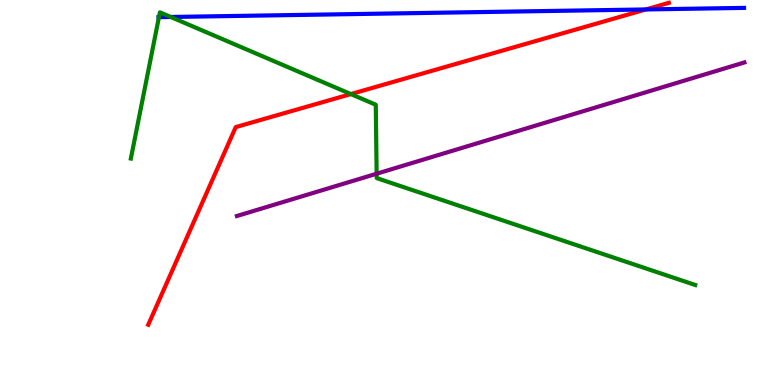[{'lines': ['blue', 'red'], 'intersections': [{'x': 8.33, 'y': 9.75}]}, {'lines': ['green', 'red'], 'intersections': [{'x': 4.53, 'y': 7.56}]}, {'lines': ['purple', 'red'], 'intersections': []}, {'lines': ['blue', 'green'], 'intersections': [{'x': 2.05, 'y': 9.55}, {'x': 2.2, 'y': 9.56}]}, {'lines': ['blue', 'purple'], 'intersections': []}, {'lines': ['green', 'purple'], 'intersections': [{'x': 4.86, 'y': 5.49}]}]